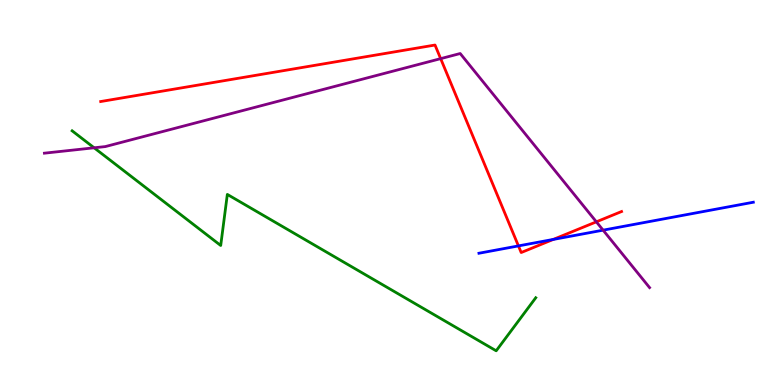[{'lines': ['blue', 'red'], 'intersections': [{'x': 6.69, 'y': 3.61}, {'x': 7.14, 'y': 3.78}]}, {'lines': ['green', 'red'], 'intersections': []}, {'lines': ['purple', 'red'], 'intersections': [{'x': 5.69, 'y': 8.48}, {'x': 7.69, 'y': 4.24}]}, {'lines': ['blue', 'green'], 'intersections': []}, {'lines': ['blue', 'purple'], 'intersections': [{'x': 7.78, 'y': 4.02}]}, {'lines': ['green', 'purple'], 'intersections': [{'x': 1.21, 'y': 6.16}]}]